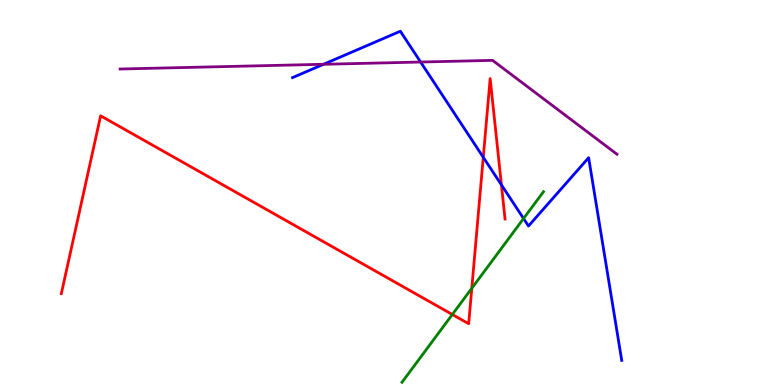[{'lines': ['blue', 'red'], 'intersections': [{'x': 6.24, 'y': 5.91}, {'x': 6.47, 'y': 5.2}]}, {'lines': ['green', 'red'], 'intersections': [{'x': 5.84, 'y': 1.83}, {'x': 6.09, 'y': 2.51}]}, {'lines': ['purple', 'red'], 'intersections': []}, {'lines': ['blue', 'green'], 'intersections': [{'x': 6.76, 'y': 4.32}]}, {'lines': ['blue', 'purple'], 'intersections': [{'x': 4.17, 'y': 8.33}, {'x': 5.43, 'y': 8.39}]}, {'lines': ['green', 'purple'], 'intersections': []}]